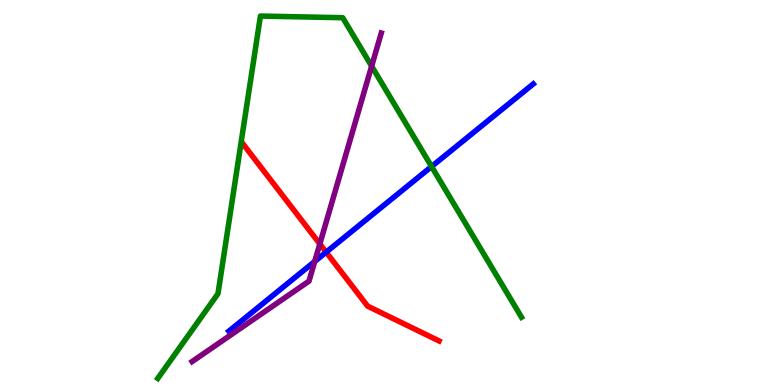[{'lines': ['blue', 'red'], 'intersections': [{'x': 4.21, 'y': 3.45}]}, {'lines': ['green', 'red'], 'intersections': []}, {'lines': ['purple', 'red'], 'intersections': [{'x': 4.13, 'y': 3.66}]}, {'lines': ['blue', 'green'], 'intersections': [{'x': 5.57, 'y': 5.67}]}, {'lines': ['blue', 'purple'], 'intersections': [{'x': 4.06, 'y': 3.21}]}, {'lines': ['green', 'purple'], 'intersections': [{'x': 4.8, 'y': 8.28}]}]